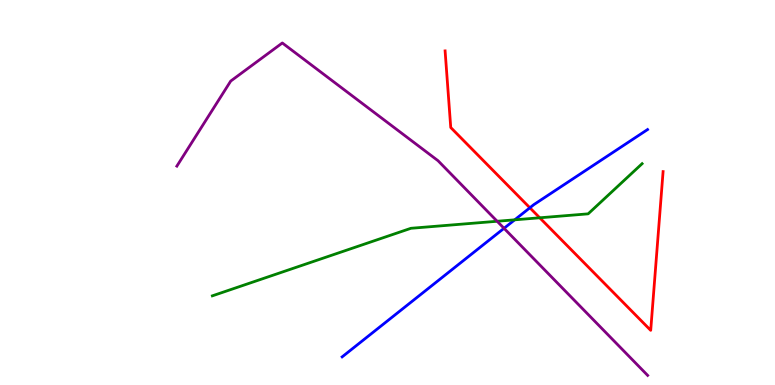[{'lines': ['blue', 'red'], 'intersections': [{'x': 6.84, 'y': 4.6}]}, {'lines': ['green', 'red'], 'intersections': [{'x': 6.96, 'y': 4.34}]}, {'lines': ['purple', 'red'], 'intersections': []}, {'lines': ['blue', 'green'], 'intersections': [{'x': 6.64, 'y': 4.29}]}, {'lines': ['blue', 'purple'], 'intersections': [{'x': 6.5, 'y': 4.07}]}, {'lines': ['green', 'purple'], 'intersections': [{'x': 6.41, 'y': 4.25}]}]